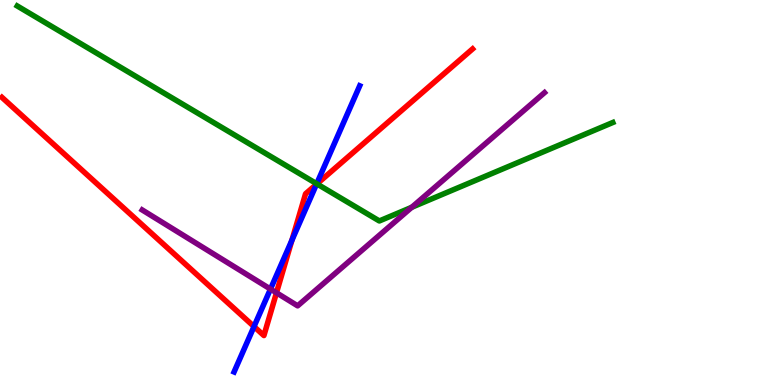[{'lines': ['blue', 'red'], 'intersections': [{'x': 3.28, 'y': 1.52}, {'x': 3.77, 'y': 3.76}, {'x': 4.08, 'y': 5.21}]}, {'lines': ['green', 'red'], 'intersections': [{'x': 4.09, 'y': 5.22}]}, {'lines': ['purple', 'red'], 'intersections': [{'x': 3.57, 'y': 2.4}]}, {'lines': ['blue', 'green'], 'intersections': [{'x': 4.09, 'y': 5.23}]}, {'lines': ['blue', 'purple'], 'intersections': [{'x': 3.49, 'y': 2.49}]}, {'lines': ['green', 'purple'], 'intersections': [{'x': 5.31, 'y': 4.62}]}]